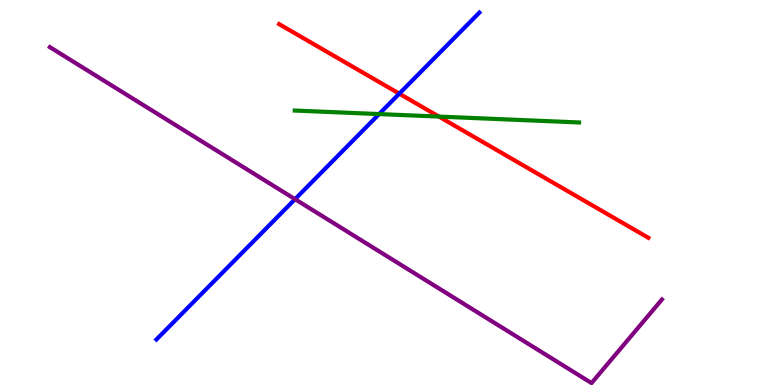[{'lines': ['blue', 'red'], 'intersections': [{'x': 5.15, 'y': 7.57}]}, {'lines': ['green', 'red'], 'intersections': [{'x': 5.66, 'y': 6.97}]}, {'lines': ['purple', 'red'], 'intersections': []}, {'lines': ['blue', 'green'], 'intersections': [{'x': 4.89, 'y': 7.04}]}, {'lines': ['blue', 'purple'], 'intersections': [{'x': 3.81, 'y': 4.83}]}, {'lines': ['green', 'purple'], 'intersections': []}]